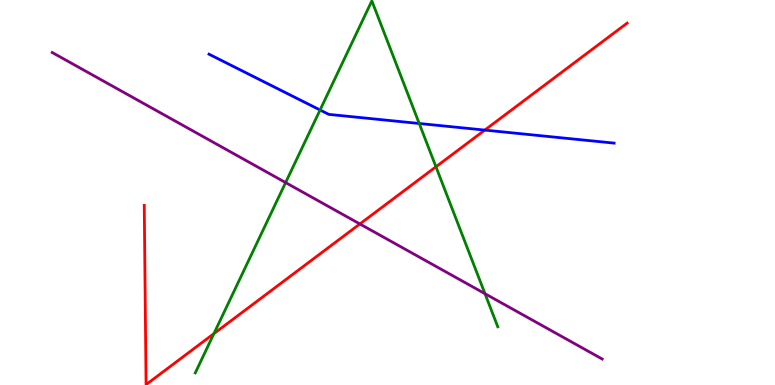[{'lines': ['blue', 'red'], 'intersections': [{'x': 6.26, 'y': 6.62}]}, {'lines': ['green', 'red'], 'intersections': [{'x': 2.76, 'y': 1.33}, {'x': 5.63, 'y': 5.67}]}, {'lines': ['purple', 'red'], 'intersections': [{'x': 4.64, 'y': 4.18}]}, {'lines': ['blue', 'green'], 'intersections': [{'x': 4.13, 'y': 7.14}, {'x': 5.41, 'y': 6.79}]}, {'lines': ['blue', 'purple'], 'intersections': []}, {'lines': ['green', 'purple'], 'intersections': [{'x': 3.69, 'y': 5.26}, {'x': 6.26, 'y': 2.37}]}]